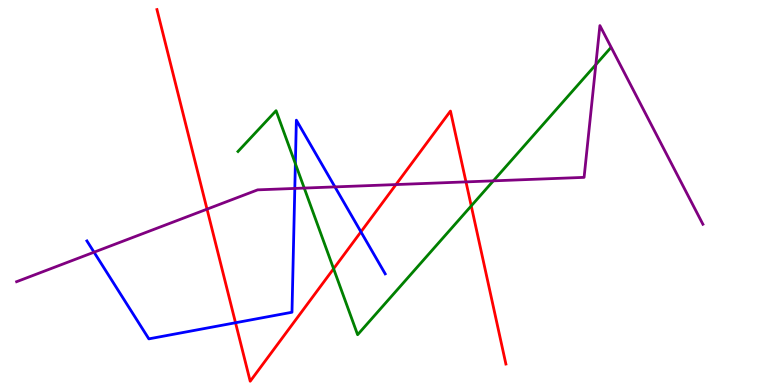[{'lines': ['blue', 'red'], 'intersections': [{'x': 3.04, 'y': 1.62}, {'x': 4.66, 'y': 3.98}]}, {'lines': ['green', 'red'], 'intersections': [{'x': 4.3, 'y': 3.02}, {'x': 6.08, 'y': 4.65}]}, {'lines': ['purple', 'red'], 'intersections': [{'x': 2.67, 'y': 4.57}, {'x': 5.11, 'y': 5.21}, {'x': 6.01, 'y': 5.28}]}, {'lines': ['blue', 'green'], 'intersections': [{'x': 3.81, 'y': 5.75}]}, {'lines': ['blue', 'purple'], 'intersections': [{'x': 1.21, 'y': 3.45}, {'x': 3.8, 'y': 5.11}, {'x': 4.32, 'y': 5.15}]}, {'lines': ['green', 'purple'], 'intersections': [{'x': 3.93, 'y': 5.11}, {'x': 6.37, 'y': 5.3}, {'x': 7.69, 'y': 8.32}]}]